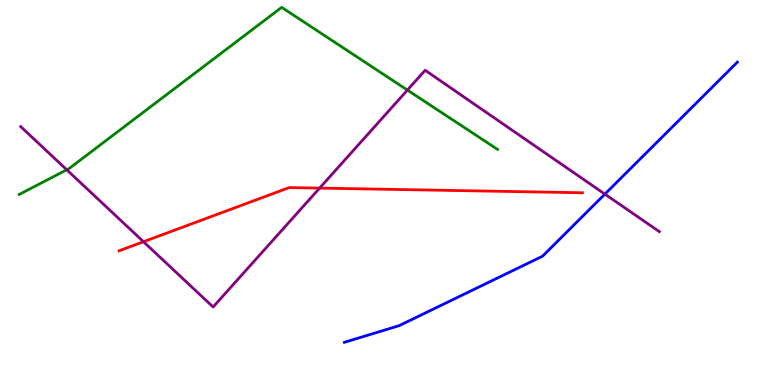[{'lines': ['blue', 'red'], 'intersections': []}, {'lines': ['green', 'red'], 'intersections': []}, {'lines': ['purple', 'red'], 'intersections': [{'x': 1.85, 'y': 3.72}, {'x': 4.12, 'y': 5.11}]}, {'lines': ['blue', 'green'], 'intersections': []}, {'lines': ['blue', 'purple'], 'intersections': [{'x': 7.81, 'y': 4.96}]}, {'lines': ['green', 'purple'], 'intersections': [{'x': 0.861, 'y': 5.59}, {'x': 5.26, 'y': 7.66}]}]